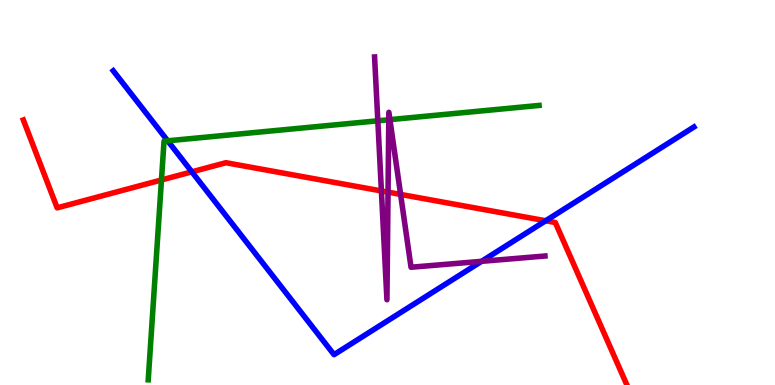[{'lines': ['blue', 'red'], 'intersections': [{'x': 2.48, 'y': 5.54}, {'x': 7.04, 'y': 4.27}]}, {'lines': ['green', 'red'], 'intersections': [{'x': 2.08, 'y': 5.33}]}, {'lines': ['purple', 'red'], 'intersections': [{'x': 4.92, 'y': 5.04}, {'x': 5.01, 'y': 5.01}, {'x': 5.17, 'y': 4.95}]}, {'lines': ['blue', 'green'], 'intersections': [{'x': 2.16, 'y': 6.34}]}, {'lines': ['blue', 'purple'], 'intersections': [{'x': 6.21, 'y': 3.21}]}, {'lines': ['green', 'purple'], 'intersections': [{'x': 4.88, 'y': 6.86}, {'x': 5.02, 'y': 6.89}, {'x': 5.03, 'y': 6.89}]}]